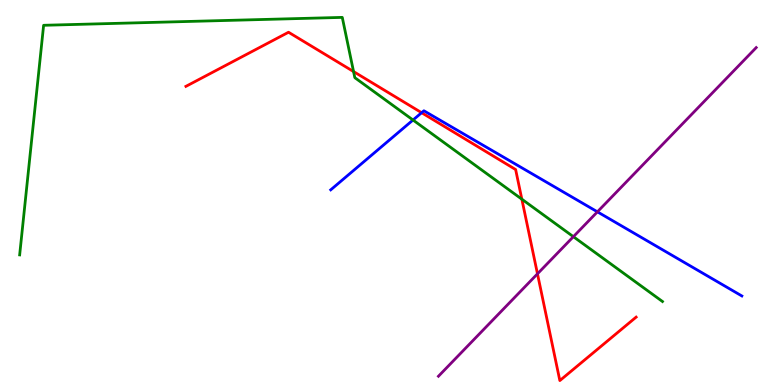[{'lines': ['blue', 'red'], 'intersections': [{'x': 5.44, 'y': 7.07}]}, {'lines': ['green', 'red'], 'intersections': [{'x': 4.56, 'y': 8.14}, {'x': 6.73, 'y': 4.83}]}, {'lines': ['purple', 'red'], 'intersections': [{'x': 6.94, 'y': 2.89}]}, {'lines': ['blue', 'green'], 'intersections': [{'x': 5.33, 'y': 6.88}]}, {'lines': ['blue', 'purple'], 'intersections': [{'x': 7.71, 'y': 4.5}]}, {'lines': ['green', 'purple'], 'intersections': [{'x': 7.4, 'y': 3.85}]}]